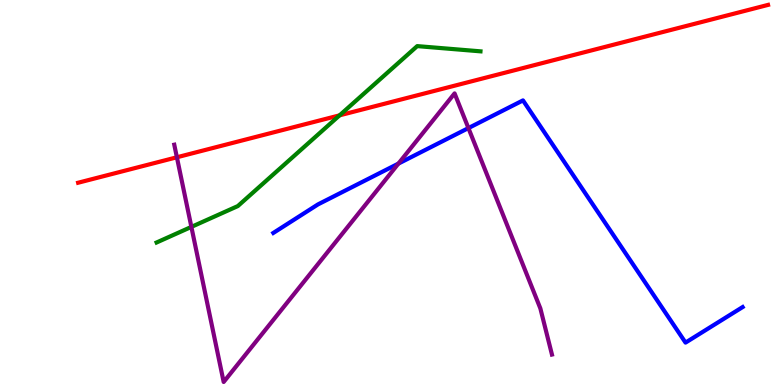[{'lines': ['blue', 'red'], 'intersections': []}, {'lines': ['green', 'red'], 'intersections': [{'x': 4.38, 'y': 7.0}]}, {'lines': ['purple', 'red'], 'intersections': [{'x': 2.28, 'y': 5.91}]}, {'lines': ['blue', 'green'], 'intersections': []}, {'lines': ['blue', 'purple'], 'intersections': [{'x': 5.14, 'y': 5.75}, {'x': 6.04, 'y': 6.67}]}, {'lines': ['green', 'purple'], 'intersections': [{'x': 2.47, 'y': 4.11}]}]